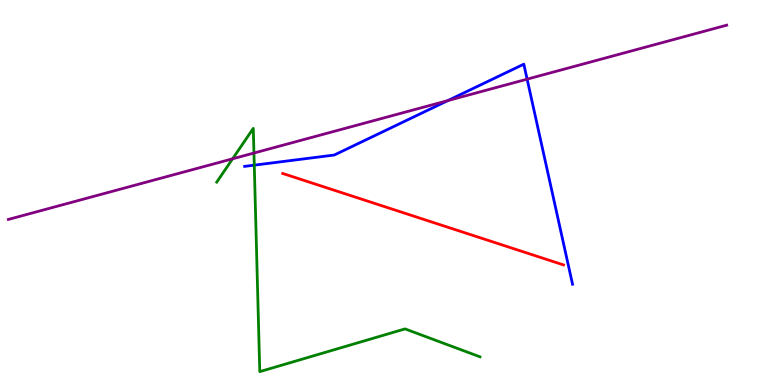[{'lines': ['blue', 'red'], 'intersections': []}, {'lines': ['green', 'red'], 'intersections': []}, {'lines': ['purple', 'red'], 'intersections': []}, {'lines': ['blue', 'green'], 'intersections': [{'x': 3.28, 'y': 5.71}]}, {'lines': ['blue', 'purple'], 'intersections': [{'x': 5.78, 'y': 7.39}, {'x': 6.8, 'y': 7.94}]}, {'lines': ['green', 'purple'], 'intersections': [{'x': 3.0, 'y': 5.88}, {'x': 3.28, 'y': 6.03}]}]